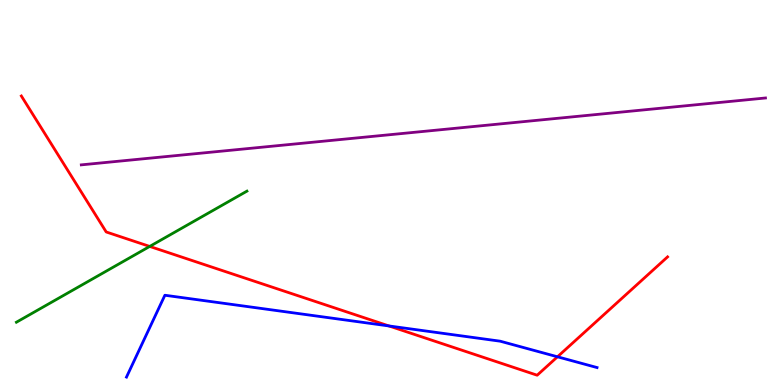[{'lines': ['blue', 'red'], 'intersections': [{'x': 5.02, 'y': 1.53}, {'x': 7.19, 'y': 0.733}]}, {'lines': ['green', 'red'], 'intersections': [{'x': 1.93, 'y': 3.6}]}, {'lines': ['purple', 'red'], 'intersections': []}, {'lines': ['blue', 'green'], 'intersections': []}, {'lines': ['blue', 'purple'], 'intersections': []}, {'lines': ['green', 'purple'], 'intersections': []}]